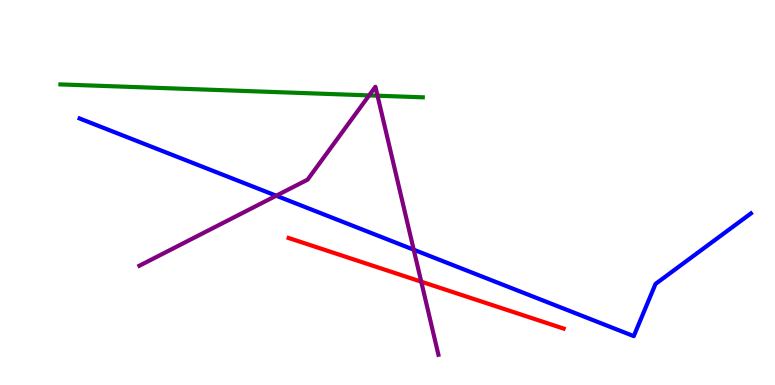[{'lines': ['blue', 'red'], 'intersections': []}, {'lines': ['green', 'red'], 'intersections': []}, {'lines': ['purple', 'red'], 'intersections': [{'x': 5.44, 'y': 2.68}]}, {'lines': ['blue', 'green'], 'intersections': []}, {'lines': ['blue', 'purple'], 'intersections': [{'x': 3.56, 'y': 4.92}, {'x': 5.34, 'y': 3.51}]}, {'lines': ['green', 'purple'], 'intersections': [{'x': 4.76, 'y': 7.52}, {'x': 4.87, 'y': 7.51}]}]